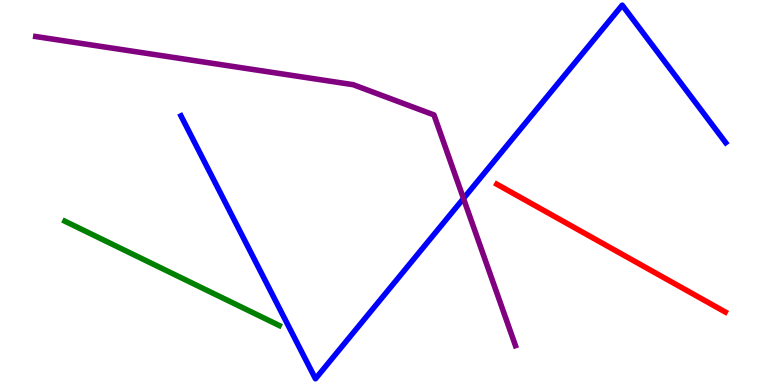[{'lines': ['blue', 'red'], 'intersections': []}, {'lines': ['green', 'red'], 'intersections': []}, {'lines': ['purple', 'red'], 'intersections': []}, {'lines': ['blue', 'green'], 'intersections': []}, {'lines': ['blue', 'purple'], 'intersections': [{'x': 5.98, 'y': 4.84}]}, {'lines': ['green', 'purple'], 'intersections': []}]